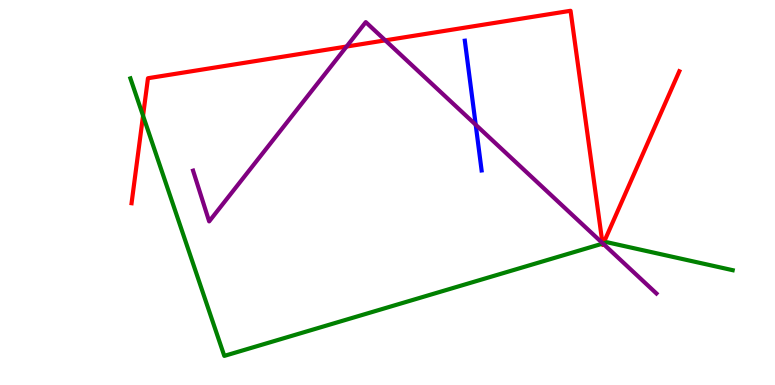[{'lines': ['blue', 'red'], 'intersections': []}, {'lines': ['green', 'red'], 'intersections': [{'x': 1.85, 'y': 6.99}, {'x': 7.77, 'y': 3.67}, {'x': 7.79, 'y': 3.68}]}, {'lines': ['purple', 'red'], 'intersections': [{'x': 4.47, 'y': 8.79}, {'x': 4.97, 'y': 8.95}, {'x': 7.77, 'y': 3.69}, {'x': 7.78, 'y': 3.67}]}, {'lines': ['blue', 'green'], 'intersections': []}, {'lines': ['blue', 'purple'], 'intersections': [{'x': 6.14, 'y': 6.76}]}, {'lines': ['green', 'purple'], 'intersections': [{'x': 7.78, 'y': 3.67}]}]